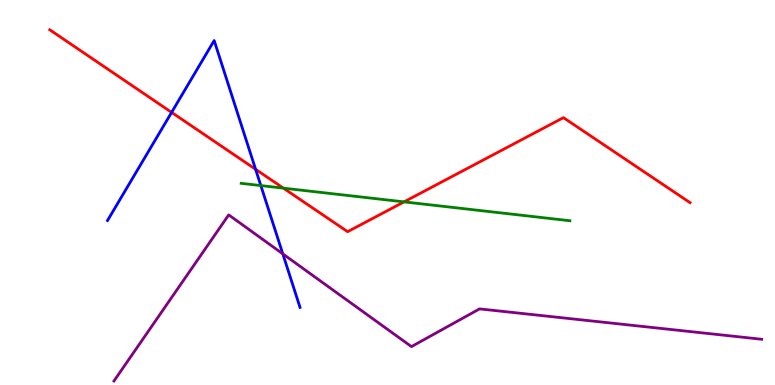[{'lines': ['blue', 'red'], 'intersections': [{'x': 2.21, 'y': 7.08}, {'x': 3.3, 'y': 5.6}]}, {'lines': ['green', 'red'], 'intersections': [{'x': 3.66, 'y': 5.11}, {'x': 5.21, 'y': 4.76}]}, {'lines': ['purple', 'red'], 'intersections': []}, {'lines': ['blue', 'green'], 'intersections': [{'x': 3.37, 'y': 5.18}]}, {'lines': ['blue', 'purple'], 'intersections': [{'x': 3.65, 'y': 3.41}]}, {'lines': ['green', 'purple'], 'intersections': []}]